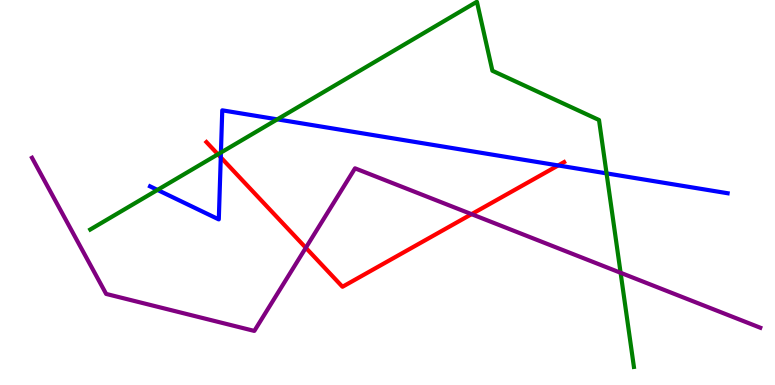[{'lines': ['blue', 'red'], 'intersections': [{'x': 2.85, 'y': 5.91}, {'x': 7.2, 'y': 5.7}]}, {'lines': ['green', 'red'], 'intersections': [{'x': 2.81, 'y': 5.99}]}, {'lines': ['purple', 'red'], 'intersections': [{'x': 3.95, 'y': 3.56}, {'x': 6.08, 'y': 4.44}]}, {'lines': ['blue', 'green'], 'intersections': [{'x': 2.03, 'y': 5.07}, {'x': 2.85, 'y': 6.04}, {'x': 3.58, 'y': 6.9}, {'x': 7.83, 'y': 5.5}]}, {'lines': ['blue', 'purple'], 'intersections': []}, {'lines': ['green', 'purple'], 'intersections': [{'x': 8.01, 'y': 2.91}]}]